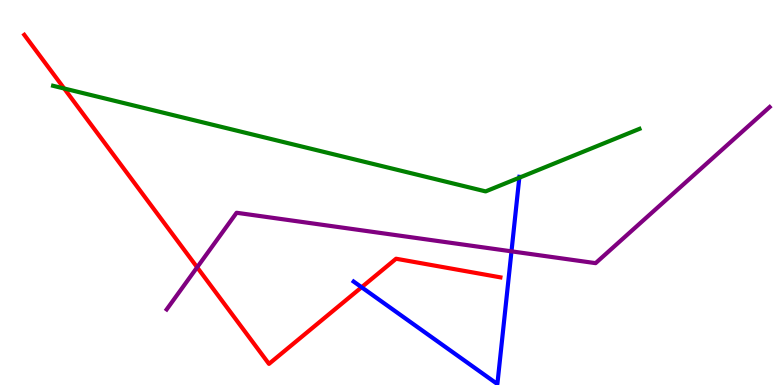[{'lines': ['blue', 'red'], 'intersections': [{'x': 4.67, 'y': 2.54}]}, {'lines': ['green', 'red'], 'intersections': [{'x': 0.828, 'y': 7.7}]}, {'lines': ['purple', 'red'], 'intersections': [{'x': 2.54, 'y': 3.06}]}, {'lines': ['blue', 'green'], 'intersections': [{'x': 6.7, 'y': 5.38}]}, {'lines': ['blue', 'purple'], 'intersections': [{'x': 6.6, 'y': 3.47}]}, {'lines': ['green', 'purple'], 'intersections': []}]